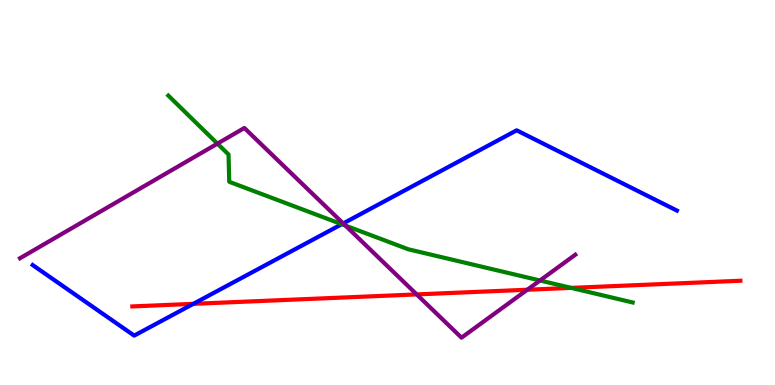[{'lines': ['blue', 'red'], 'intersections': [{'x': 2.49, 'y': 2.11}]}, {'lines': ['green', 'red'], 'intersections': [{'x': 7.37, 'y': 2.52}]}, {'lines': ['purple', 'red'], 'intersections': [{'x': 5.38, 'y': 2.35}, {'x': 6.8, 'y': 2.47}]}, {'lines': ['blue', 'green'], 'intersections': [{'x': 4.41, 'y': 4.18}]}, {'lines': ['blue', 'purple'], 'intersections': [{'x': 4.43, 'y': 4.2}]}, {'lines': ['green', 'purple'], 'intersections': [{'x': 2.81, 'y': 6.27}, {'x': 4.46, 'y': 4.14}, {'x': 6.97, 'y': 2.71}]}]